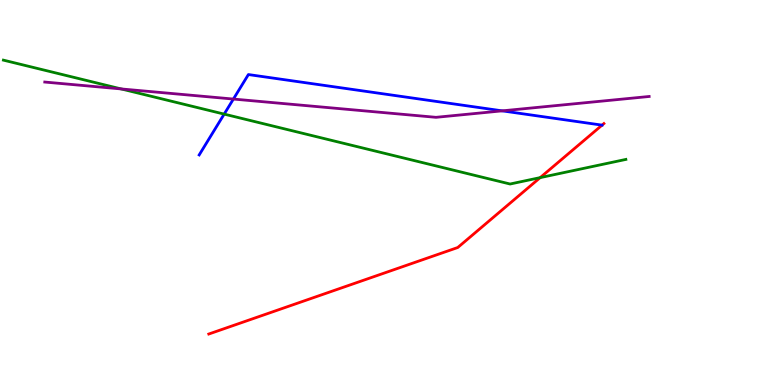[{'lines': ['blue', 'red'], 'intersections': []}, {'lines': ['green', 'red'], 'intersections': [{'x': 6.97, 'y': 5.39}]}, {'lines': ['purple', 'red'], 'intersections': []}, {'lines': ['blue', 'green'], 'intersections': [{'x': 2.89, 'y': 7.04}]}, {'lines': ['blue', 'purple'], 'intersections': [{'x': 3.01, 'y': 7.43}, {'x': 6.48, 'y': 7.12}]}, {'lines': ['green', 'purple'], 'intersections': [{'x': 1.56, 'y': 7.69}]}]